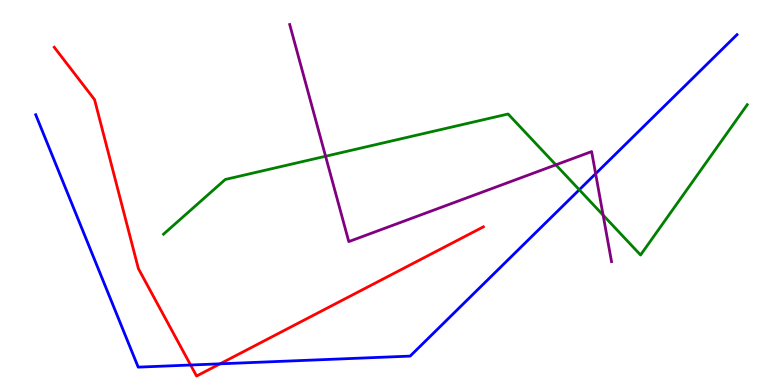[{'lines': ['blue', 'red'], 'intersections': [{'x': 2.46, 'y': 0.519}, {'x': 2.84, 'y': 0.55}]}, {'lines': ['green', 'red'], 'intersections': []}, {'lines': ['purple', 'red'], 'intersections': []}, {'lines': ['blue', 'green'], 'intersections': [{'x': 7.47, 'y': 5.07}]}, {'lines': ['blue', 'purple'], 'intersections': [{'x': 7.69, 'y': 5.49}]}, {'lines': ['green', 'purple'], 'intersections': [{'x': 4.2, 'y': 5.94}, {'x': 7.17, 'y': 5.72}, {'x': 7.78, 'y': 4.41}]}]